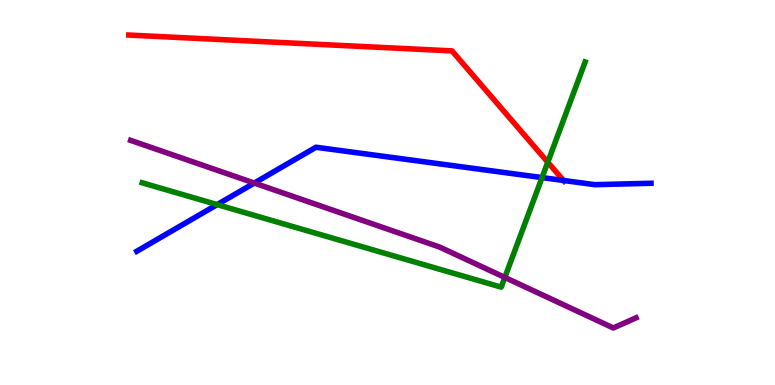[{'lines': ['blue', 'red'], 'intersections': [{'x': 7.27, 'y': 5.31}]}, {'lines': ['green', 'red'], 'intersections': [{'x': 7.07, 'y': 5.79}]}, {'lines': ['purple', 'red'], 'intersections': []}, {'lines': ['blue', 'green'], 'intersections': [{'x': 2.8, 'y': 4.69}, {'x': 6.99, 'y': 5.39}]}, {'lines': ['blue', 'purple'], 'intersections': [{'x': 3.28, 'y': 5.25}]}, {'lines': ['green', 'purple'], 'intersections': [{'x': 6.51, 'y': 2.79}]}]